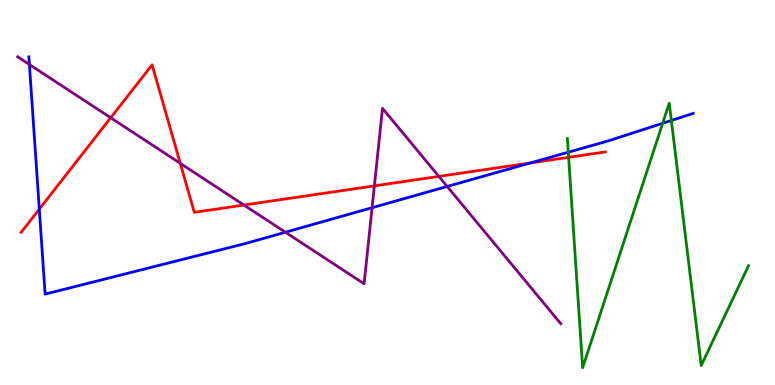[{'lines': ['blue', 'red'], 'intersections': [{'x': 0.507, 'y': 4.57}, {'x': 6.84, 'y': 5.77}]}, {'lines': ['green', 'red'], 'intersections': [{'x': 7.34, 'y': 5.91}]}, {'lines': ['purple', 'red'], 'intersections': [{'x': 1.43, 'y': 6.94}, {'x': 2.33, 'y': 5.76}, {'x': 3.15, 'y': 4.67}, {'x': 4.83, 'y': 5.17}, {'x': 5.66, 'y': 5.42}]}, {'lines': ['blue', 'green'], 'intersections': [{'x': 7.33, 'y': 6.05}, {'x': 8.55, 'y': 6.8}, {'x': 8.66, 'y': 6.87}]}, {'lines': ['blue', 'purple'], 'intersections': [{'x': 0.379, 'y': 8.32}, {'x': 3.68, 'y': 3.97}, {'x': 4.8, 'y': 4.6}, {'x': 5.77, 'y': 5.16}]}, {'lines': ['green', 'purple'], 'intersections': []}]